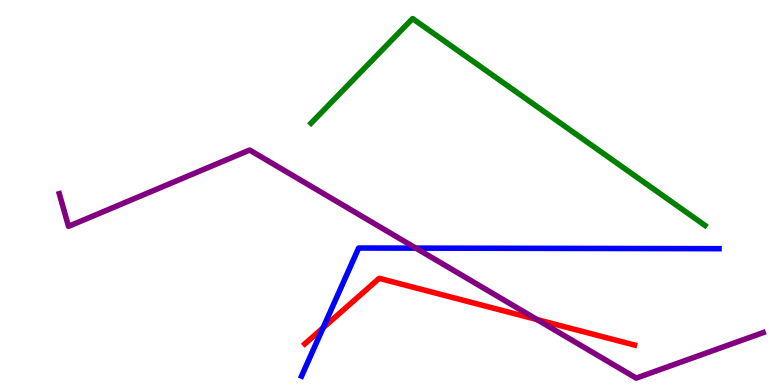[{'lines': ['blue', 'red'], 'intersections': [{'x': 4.17, 'y': 1.48}]}, {'lines': ['green', 'red'], 'intersections': []}, {'lines': ['purple', 'red'], 'intersections': [{'x': 6.93, 'y': 1.7}]}, {'lines': ['blue', 'green'], 'intersections': []}, {'lines': ['blue', 'purple'], 'intersections': [{'x': 5.37, 'y': 3.56}]}, {'lines': ['green', 'purple'], 'intersections': []}]